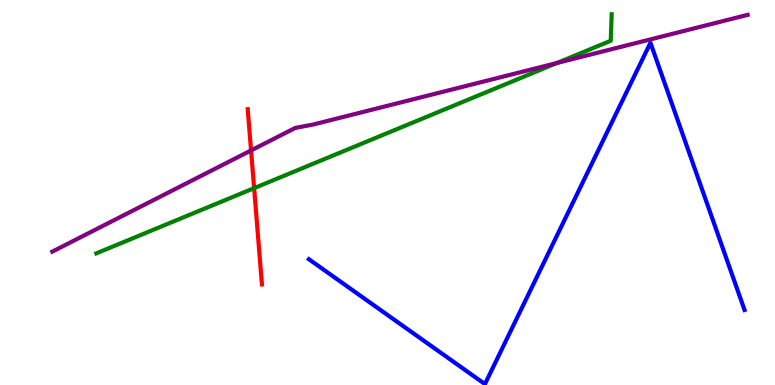[{'lines': ['blue', 'red'], 'intersections': []}, {'lines': ['green', 'red'], 'intersections': [{'x': 3.28, 'y': 5.11}]}, {'lines': ['purple', 'red'], 'intersections': [{'x': 3.24, 'y': 6.09}]}, {'lines': ['blue', 'green'], 'intersections': []}, {'lines': ['blue', 'purple'], 'intersections': []}, {'lines': ['green', 'purple'], 'intersections': [{'x': 7.19, 'y': 8.36}]}]